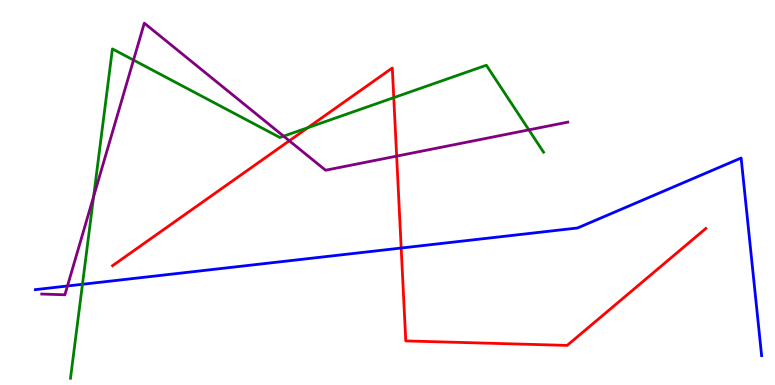[{'lines': ['blue', 'red'], 'intersections': [{'x': 5.18, 'y': 3.56}]}, {'lines': ['green', 'red'], 'intersections': [{'x': 3.97, 'y': 6.68}, {'x': 5.08, 'y': 7.46}]}, {'lines': ['purple', 'red'], 'intersections': [{'x': 3.73, 'y': 6.34}, {'x': 5.12, 'y': 5.94}]}, {'lines': ['blue', 'green'], 'intersections': [{'x': 1.06, 'y': 2.62}]}, {'lines': ['blue', 'purple'], 'intersections': [{'x': 0.87, 'y': 2.57}]}, {'lines': ['green', 'purple'], 'intersections': [{'x': 1.21, 'y': 4.9}, {'x': 1.72, 'y': 8.44}, {'x': 3.66, 'y': 6.46}, {'x': 6.82, 'y': 6.63}]}]